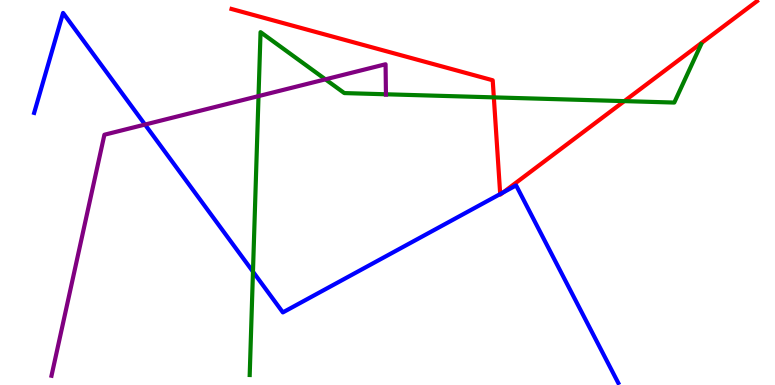[{'lines': ['blue', 'red'], 'intersections': [{'x': 6.45, 'y': 4.96}, {'x': 6.49, 'y': 5.0}]}, {'lines': ['green', 'red'], 'intersections': [{'x': 6.37, 'y': 7.47}, {'x': 8.06, 'y': 7.37}]}, {'lines': ['purple', 'red'], 'intersections': []}, {'lines': ['blue', 'green'], 'intersections': [{'x': 3.26, 'y': 2.94}]}, {'lines': ['blue', 'purple'], 'intersections': [{'x': 1.87, 'y': 6.76}]}, {'lines': ['green', 'purple'], 'intersections': [{'x': 3.34, 'y': 7.5}, {'x': 4.2, 'y': 7.94}, {'x': 4.98, 'y': 7.55}]}]